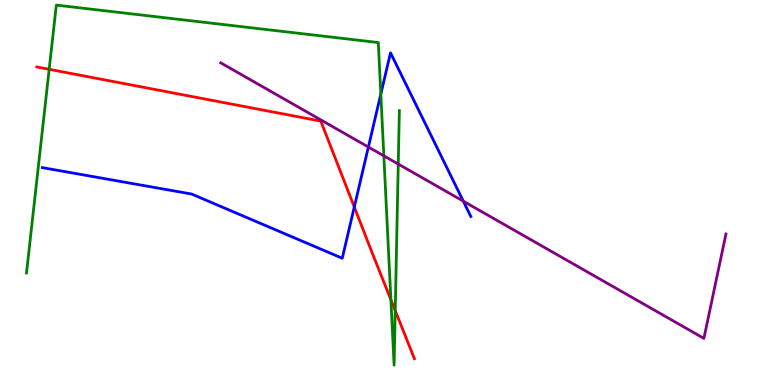[{'lines': ['blue', 'red'], 'intersections': [{'x': 4.57, 'y': 4.62}]}, {'lines': ['green', 'red'], 'intersections': [{'x': 0.634, 'y': 8.2}, {'x': 5.04, 'y': 2.21}, {'x': 5.1, 'y': 1.93}]}, {'lines': ['purple', 'red'], 'intersections': []}, {'lines': ['blue', 'green'], 'intersections': [{'x': 4.91, 'y': 7.56}]}, {'lines': ['blue', 'purple'], 'intersections': [{'x': 4.75, 'y': 6.18}, {'x': 5.98, 'y': 4.77}]}, {'lines': ['green', 'purple'], 'intersections': [{'x': 4.95, 'y': 5.95}, {'x': 5.14, 'y': 5.74}]}]